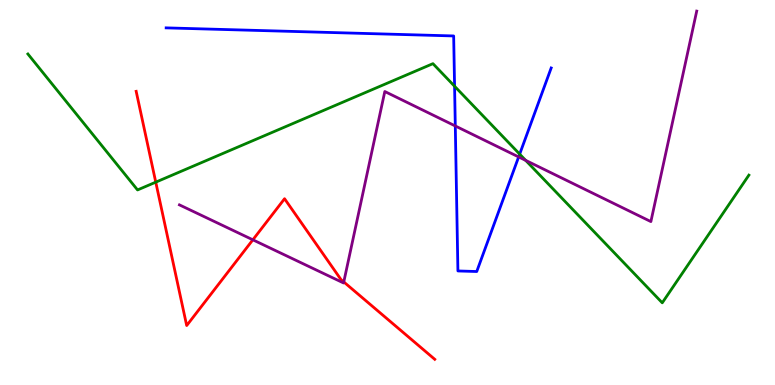[{'lines': ['blue', 'red'], 'intersections': []}, {'lines': ['green', 'red'], 'intersections': [{'x': 2.01, 'y': 5.27}]}, {'lines': ['purple', 'red'], 'intersections': [{'x': 3.26, 'y': 3.77}, {'x': 4.44, 'y': 2.68}]}, {'lines': ['blue', 'green'], 'intersections': [{'x': 5.87, 'y': 7.76}, {'x': 6.71, 'y': 6.0}]}, {'lines': ['blue', 'purple'], 'intersections': [{'x': 5.87, 'y': 6.73}, {'x': 6.69, 'y': 5.92}]}, {'lines': ['green', 'purple'], 'intersections': [{'x': 6.78, 'y': 5.83}]}]